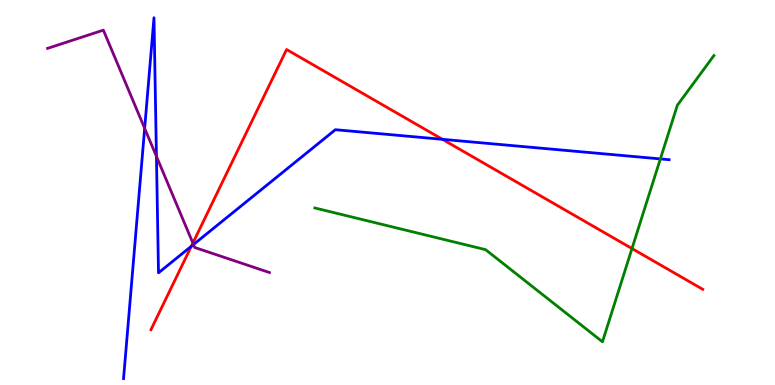[{'lines': ['blue', 'red'], 'intersections': [{'x': 2.47, 'y': 3.6}, {'x': 5.71, 'y': 6.38}]}, {'lines': ['green', 'red'], 'intersections': [{'x': 8.15, 'y': 3.54}]}, {'lines': ['purple', 'red'], 'intersections': [{'x': 2.49, 'y': 3.69}]}, {'lines': ['blue', 'green'], 'intersections': [{'x': 8.52, 'y': 5.87}]}, {'lines': ['blue', 'purple'], 'intersections': [{'x': 1.87, 'y': 6.67}, {'x': 2.02, 'y': 5.94}, {'x': 2.5, 'y': 3.65}]}, {'lines': ['green', 'purple'], 'intersections': []}]